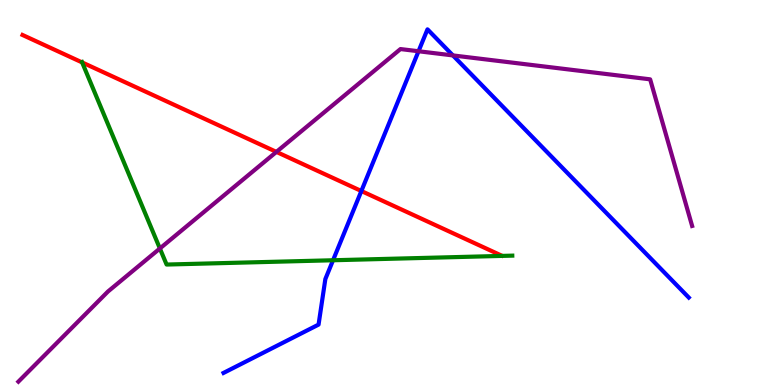[{'lines': ['blue', 'red'], 'intersections': [{'x': 4.66, 'y': 5.04}]}, {'lines': ['green', 'red'], 'intersections': [{'x': 1.06, 'y': 8.38}]}, {'lines': ['purple', 'red'], 'intersections': [{'x': 3.57, 'y': 6.05}]}, {'lines': ['blue', 'green'], 'intersections': [{'x': 4.3, 'y': 3.24}]}, {'lines': ['blue', 'purple'], 'intersections': [{'x': 5.4, 'y': 8.67}, {'x': 5.84, 'y': 8.56}]}, {'lines': ['green', 'purple'], 'intersections': [{'x': 2.06, 'y': 3.55}]}]